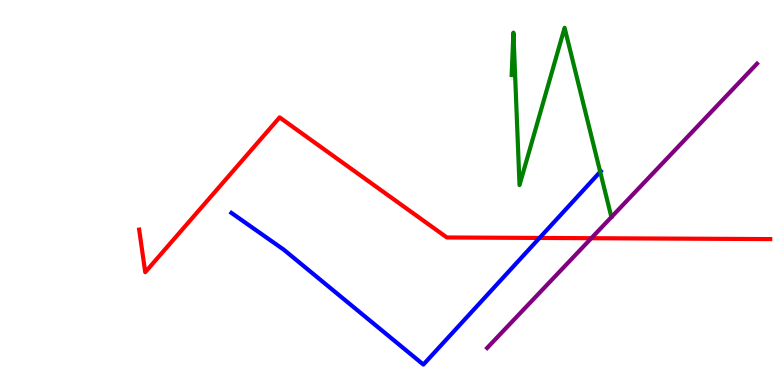[{'lines': ['blue', 'red'], 'intersections': [{'x': 6.96, 'y': 3.82}]}, {'lines': ['green', 'red'], 'intersections': []}, {'lines': ['purple', 'red'], 'intersections': [{'x': 7.63, 'y': 3.81}]}, {'lines': ['blue', 'green'], 'intersections': [{'x': 7.74, 'y': 5.54}]}, {'lines': ['blue', 'purple'], 'intersections': []}, {'lines': ['green', 'purple'], 'intersections': []}]